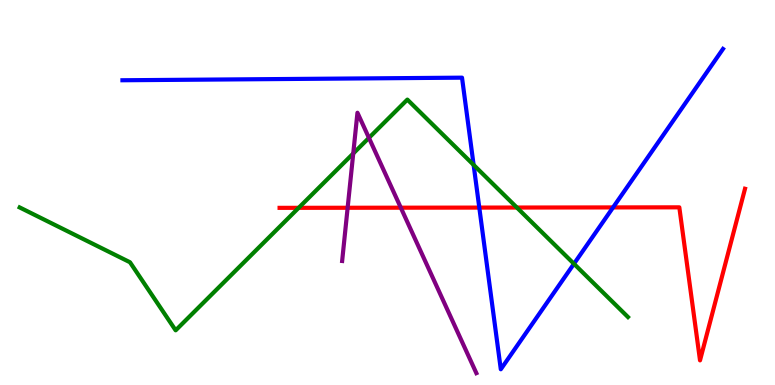[{'lines': ['blue', 'red'], 'intersections': [{'x': 6.18, 'y': 4.61}, {'x': 7.91, 'y': 4.61}]}, {'lines': ['green', 'red'], 'intersections': [{'x': 3.85, 'y': 4.6}, {'x': 6.67, 'y': 4.61}]}, {'lines': ['purple', 'red'], 'intersections': [{'x': 4.49, 'y': 4.6}, {'x': 5.17, 'y': 4.61}]}, {'lines': ['blue', 'green'], 'intersections': [{'x': 6.11, 'y': 5.72}, {'x': 7.41, 'y': 3.15}]}, {'lines': ['blue', 'purple'], 'intersections': []}, {'lines': ['green', 'purple'], 'intersections': [{'x': 4.56, 'y': 6.01}, {'x': 4.76, 'y': 6.42}]}]